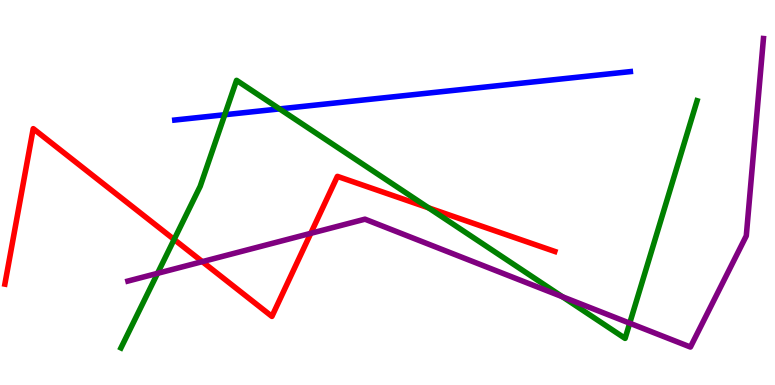[{'lines': ['blue', 'red'], 'intersections': []}, {'lines': ['green', 'red'], 'intersections': [{'x': 2.25, 'y': 3.78}, {'x': 5.53, 'y': 4.6}]}, {'lines': ['purple', 'red'], 'intersections': [{'x': 2.61, 'y': 3.2}, {'x': 4.01, 'y': 3.94}]}, {'lines': ['blue', 'green'], 'intersections': [{'x': 2.9, 'y': 7.02}, {'x': 3.61, 'y': 7.17}]}, {'lines': ['blue', 'purple'], 'intersections': []}, {'lines': ['green', 'purple'], 'intersections': [{'x': 2.03, 'y': 2.9}, {'x': 7.26, 'y': 2.29}, {'x': 8.13, 'y': 1.61}]}]